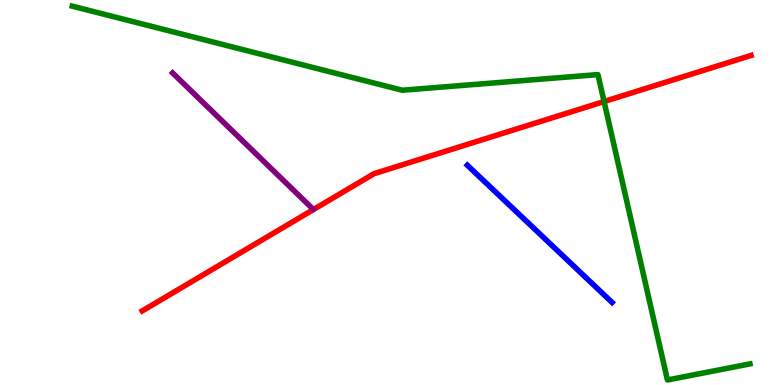[{'lines': ['blue', 'red'], 'intersections': []}, {'lines': ['green', 'red'], 'intersections': [{'x': 7.79, 'y': 7.36}]}, {'lines': ['purple', 'red'], 'intersections': []}, {'lines': ['blue', 'green'], 'intersections': []}, {'lines': ['blue', 'purple'], 'intersections': []}, {'lines': ['green', 'purple'], 'intersections': []}]